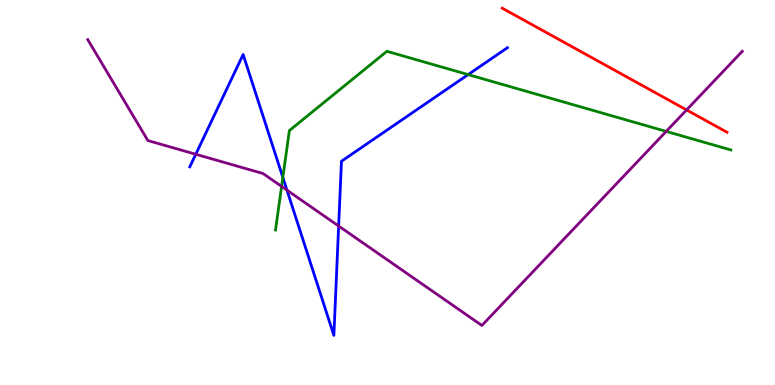[{'lines': ['blue', 'red'], 'intersections': []}, {'lines': ['green', 'red'], 'intersections': []}, {'lines': ['purple', 'red'], 'intersections': [{'x': 8.86, 'y': 7.14}]}, {'lines': ['blue', 'green'], 'intersections': [{'x': 3.65, 'y': 5.39}, {'x': 6.04, 'y': 8.06}]}, {'lines': ['blue', 'purple'], 'intersections': [{'x': 2.53, 'y': 5.99}, {'x': 3.7, 'y': 5.06}, {'x': 4.37, 'y': 4.13}]}, {'lines': ['green', 'purple'], 'intersections': [{'x': 3.63, 'y': 5.16}, {'x': 8.6, 'y': 6.59}]}]